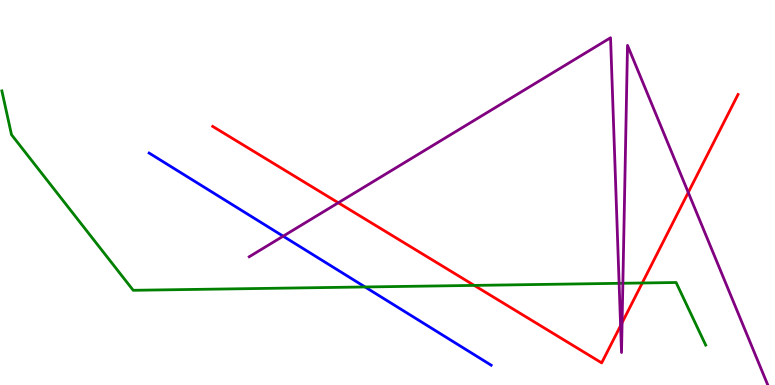[{'lines': ['blue', 'red'], 'intersections': []}, {'lines': ['green', 'red'], 'intersections': [{'x': 6.12, 'y': 2.59}, {'x': 8.29, 'y': 2.65}]}, {'lines': ['purple', 'red'], 'intersections': [{'x': 4.37, 'y': 4.73}, {'x': 8.01, 'y': 1.54}, {'x': 8.03, 'y': 1.62}, {'x': 8.88, 'y': 5.0}]}, {'lines': ['blue', 'green'], 'intersections': [{'x': 4.71, 'y': 2.55}]}, {'lines': ['blue', 'purple'], 'intersections': [{'x': 3.65, 'y': 3.87}]}, {'lines': ['green', 'purple'], 'intersections': [{'x': 7.99, 'y': 2.64}, {'x': 8.04, 'y': 2.64}]}]